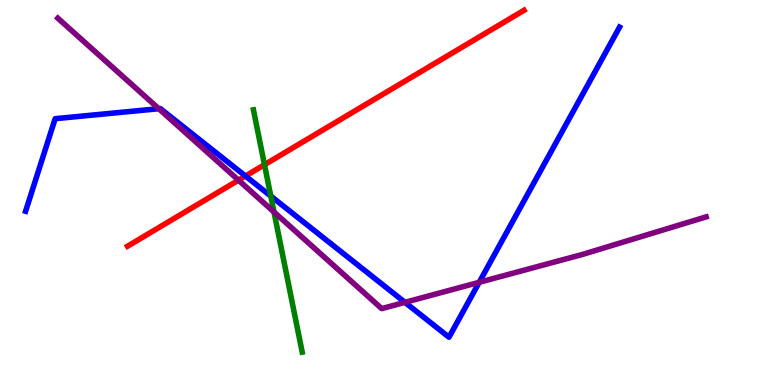[{'lines': ['blue', 'red'], 'intersections': [{'x': 3.17, 'y': 5.43}]}, {'lines': ['green', 'red'], 'intersections': [{'x': 3.41, 'y': 5.72}]}, {'lines': ['purple', 'red'], 'intersections': [{'x': 3.08, 'y': 5.32}]}, {'lines': ['blue', 'green'], 'intersections': [{'x': 3.49, 'y': 4.91}]}, {'lines': ['blue', 'purple'], 'intersections': [{'x': 2.05, 'y': 7.18}, {'x': 5.23, 'y': 2.15}, {'x': 6.18, 'y': 2.67}]}, {'lines': ['green', 'purple'], 'intersections': [{'x': 3.54, 'y': 4.49}]}]